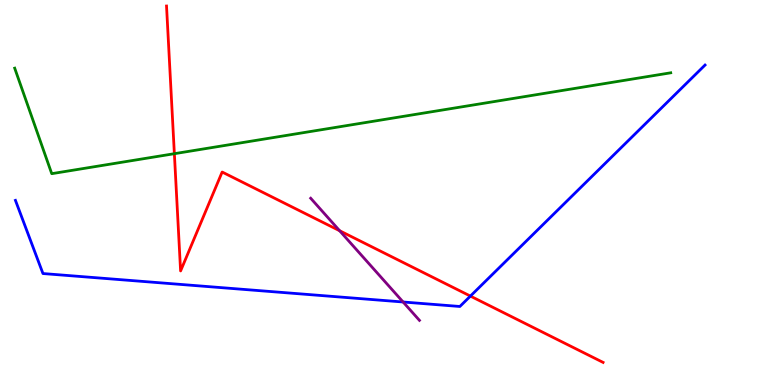[{'lines': ['blue', 'red'], 'intersections': [{'x': 6.07, 'y': 2.31}]}, {'lines': ['green', 'red'], 'intersections': [{'x': 2.25, 'y': 6.01}]}, {'lines': ['purple', 'red'], 'intersections': [{'x': 4.38, 'y': 4.01}]}, {'lines': ['blue', 'green'], 'intersections': []}, {'lines': ['blue', 'purple'], 'intersections': [{'x': 5.2, 'y': 2.16}]}, {'lines': ['green', 'purple'], 'intersections': []}]